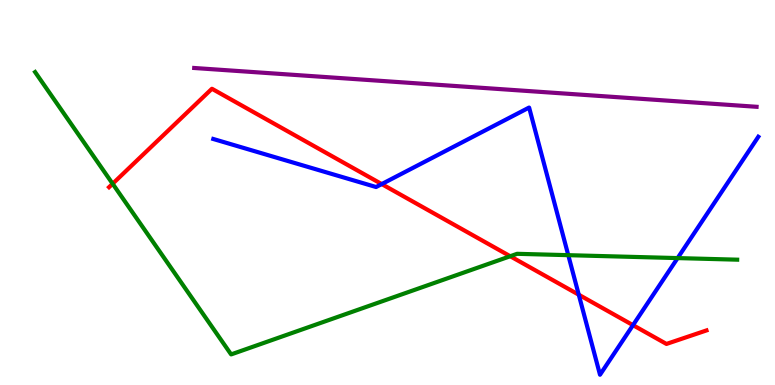[{'lines': ['blue', 'red'], 'intersections': [{'x': 4.93, 'y': 5.22}, {'x': 7.47, 'y': 2.35}, {'x': 8.17, 'y': 1.55}]}, {'lines': ['green', 'red'], 'intersections': [{'x': 1.45, 'y': 5.23}, {'x': 6.58, 'y': 3.34}]}, {'lines': ['purple', 'red'], 'intersections': []}, {'lines': ['blue', 'green'], 'intersections': [{'x': 7.33, 'y': 3.37}, {'x': 8.74, 'y': 3.3}]}, {'lines': ['blue', 'purple'], 'intersections': []}, {'lines': ['green', 'purple'], 'intersections': []}]